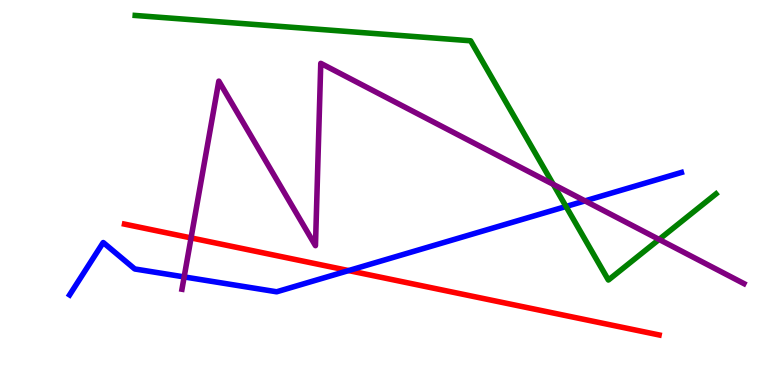[{'lines': ['blue', 'red'], 'intersections': [{'x': 4.5, 'y': 2.97}]}, {'lines': ['green', 'red'], 'intersections': []}, {'lines': ['purple', 'red'], 'intersections': [{'x': 2.47, 'y': 3.82}]}, {'lines': ['blue', 'green'], 'intersections': [{'x': 7.3, 'y': 4.64}]}, {'lines': ['blue', 'purple'], 'intersections': [{'x': 2.38, 'y': 2.81}, {'x': 7.55, 'y': 4.78}]}, {'lines': ['green', 'purple'], 'intersections': [{'x': 7.14, 'y': 5.21}, {'x': 8.5, 'y': 3.78}]}]